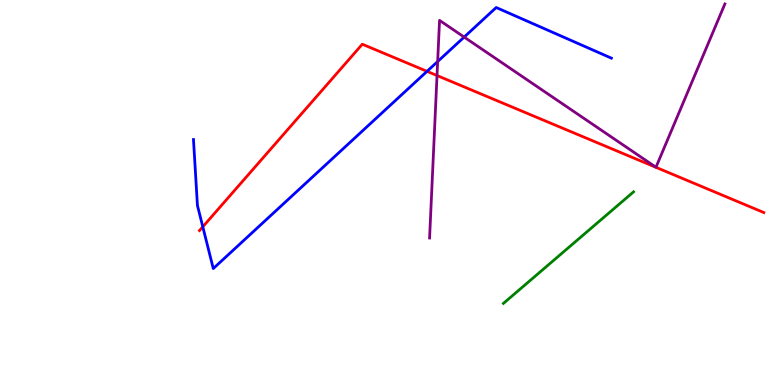[{'lines': ['blue', 'red'], 'intersections': [{'x': 2.62, 'y': 4.11}, {'x': 5.51, 'y': 8.15}]}, {'lines': ['green', 'red'], 'intersections': []}, {'lines': ['purple', 'red'], 'intersections': [{'x': 5.64, 'y': 8.04}]}, {'lines': ['blue', 'green'], 'intersections': []}, {'lines': ['blue', 'purple'], 'intersections': [{'x': 5.65, 'y': 8.4}, {'x': 5.99, 'y': 9.04}]}, {'lines': ['green', 'purple'], 'intersections': []}]